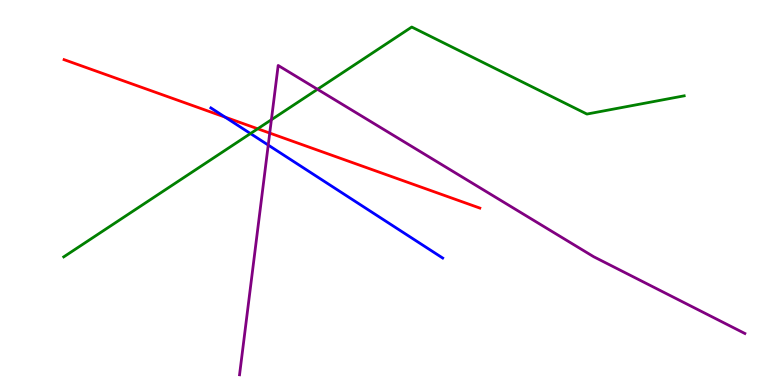[{'lines': ['blue', 'red'], 'intersections': [{'x': 2.9, 'y': 6.96}]}, {'lines': ['green', 'red'], 'intersections': [{'x': 3.33, 'y': 6.66}]}, {'lines': ['purple', 'red'], 'intersections': [{'x': 3.48, 'y': 6.54}]}, {'lines': ['blue', 'green'], 'intersections': [{'x': 3.23, 'y': 6.53}]}, {'lines': ['blue', 'purple'], 'intersections': [{'x': 3.46, 'y': 6.23}]}, {'lines': ['green', 'purple'], 'intersections': [{'x': 3.5, 'y': 6.89}, {'x': 4.1, 'y': 7.68}]}]